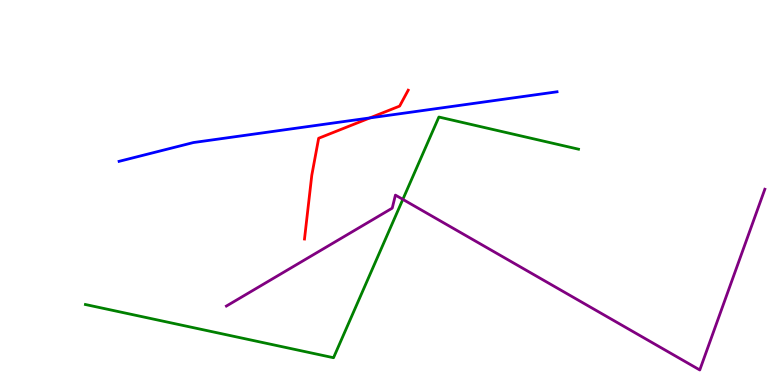[{'lines': ['blue', 'red'], 'intersections': [{'x': 4.77, 'y': 6.94}]}, {'lines': ['green', 'red'], 'intersections': []}, {'lines': ['purple', 'red'], 'intersections': []}, {'lines': ['blue', 'green'], 'intersections': []}, {'lines': ['blue', 'purple'], 'intersections': []}, {'lines': ['green', 'purple'], 'intersections': [{'x': 5.2, 'y': 4.82}]}]